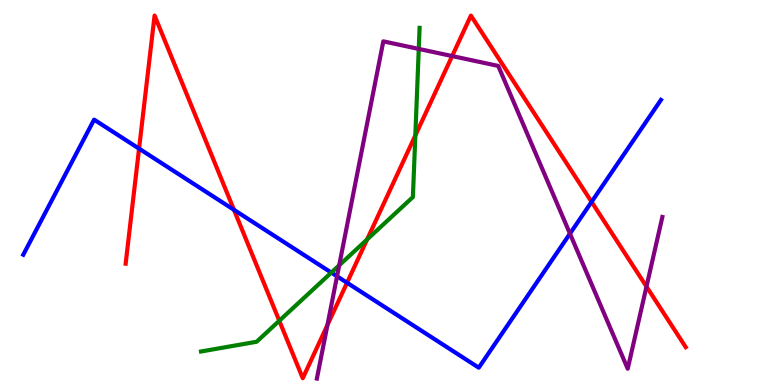[{'lines': ['blue', 'red'], 'intersections': [{'x': 1.79, 'y': 6.14}, {'x': 3.02, 'y': 4.55}, {'x': 4.48, 'y': 2.66}, {'x': 7.63, 'y': 4.76}]}, {'lines': ['green', 'red'], 'intersections': [{'x': 3.6, 'y': 1.67}, {'x': 4.74, 'y': 3.78}, {'x': 5.36, 'y': 6.48}]}, {'lines': ['purple', 'red'], 'intersections': [{'x': 4.22, 'y': 1.56}, {'x': 5.83, 'y': 8.54}, {'x': 8.34, 'y': 2.56}]}, {'lines': ['blue', 'green'], 'intersections': [{'x': 4.28, 'y': 2.92}]}, {'lines': ['blue', 'purple'], 'intersections': [{'x': 4.35, 'y': 2.82}, {'x': 7.35, 'y': 3.93}]}, {'lines': ['green', 'purple'], 'intersections': [{'x': 4.38, 'y': 3.11}, {'x': 5.4, 'y': 8.73}]}]